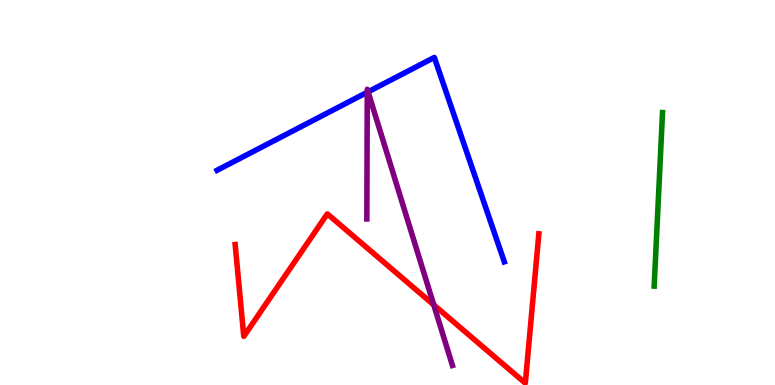[{'lines': ['blue', 'red'], 'intersections': []}, {'lines': ['green', 'red'], 'intersections': []}, {'lines': ['purple', 'red'], 'intersections': [{'x': 5.6, 'y': 2.08}]}, {'lines': ['blue', 'green'], 'intersections': []}, {'lines': ['blue', 'purple'], 'intersections': [{'x': 4.74, 'y': 7.6}, {'x': 4.75, 'y': 7.61}]}, {'lines': ['green', 'purple'], 'intersections': []}]